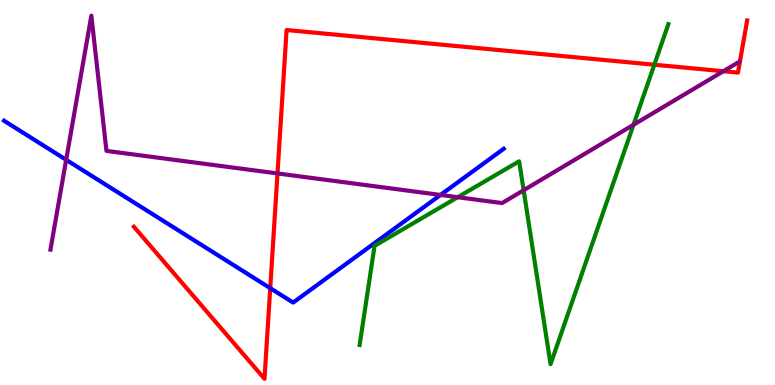[{'lines': ['blue', 'red'], 'intersections': [{'x': 3.49, 'y': 2.52}]}, {'lines': ['green', 'red'], 'intersections': [{'x': 8.44, 'y': 8.32}]}, {'lines': ['purple', 'red'], 'intersections': [{'x': 3.58, 'y': 5.49}, {'x': 9.33, 'y': 8.15}]}, {'lines': ['blue', 'green'], 'intersections': []}, {'lines': ['blue', 'purple'], 'intersections': [{'x': 0.854, 'y': 5.85}, {'x': 5.68, 'y': 4.94}]}, {'lines': ['green', 'purple'], 'intersections': [{'x': 5.91, 'y': 4.88}, {'x': 6.76, 'y': 5.06}, {'x': 8.17, 'y': 6.76}]}]